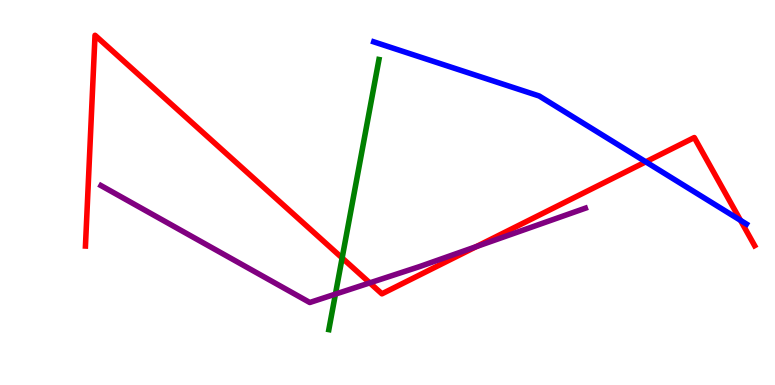[{'lines': ['blue', 'red'], 'intersections': [{'x': 8.33, 'y': 5.8}, {'x': 9.55, 'y': 4.28}]}, {'lines': ['green', 'red'], 'intersections': [{'x': 4.41, 'y': 3.3}]}, {'lines': ['purple', 'red'], 'intersections': [{'x': 4.77, 'y': 2.65}, {'x': 6.15, 'y': 3.59}]}, {'lines': ['blue', 'green'], 'intersections': []}, {'lines': ['blue', 'purple'], 'intersections': []}, {'lines': ['green', 'purple'], 'intersections': [{'x': 4.33, 'y': 2.36}]}]